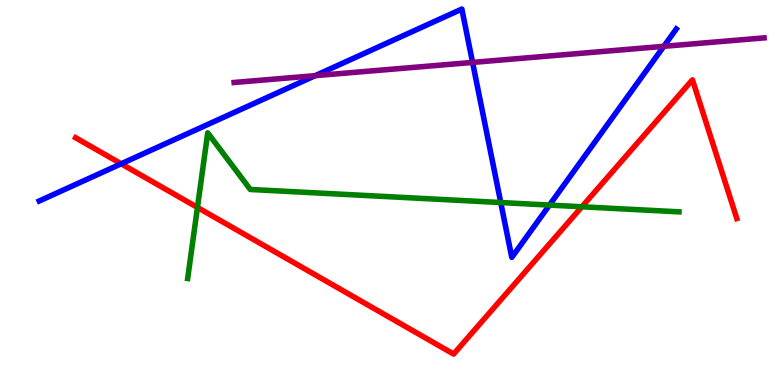[{'lines': ['blue', 'red'], 'intersections': [{'x': 1.56, 'y': 5.75}]}, {'lines': ['green', 'red'], 'intersections': [{'x': 2.55, 'y': 4.61}, {'x': 7.51, 'y': 4.63}]}, {'lines': ['purple', 'red'], 'intersections': []}, {'lines': ['blue', 'green'], 'intersections': [{'x': 6.46, 'y': 4.74}, {'x': 7.09, 'y': 4.67}]}, {'lines': ['blue', 'purple'], 'intersections': [{'x': 4.07, 'y': 8.03}, {'x': 6.1, 'y': 8.38}, {'x': 8.57, 'y': 8.8}]}, {'lines': ['green', 'purple'], 'intersections': []}]